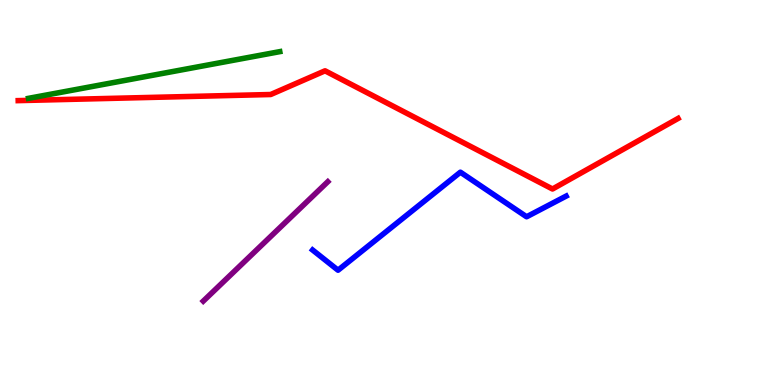[{'lines': ['blue', 'red'], 'intersections': []}, {'lines': ['green', 'red'], 'intersections': []}, {'lines': ['purple', 'red'], 'intersections': []}, {'lines': ['blue', 'green'], 'intersections': []}, {'lines': ['blue', 'purple'], 'intersections': []}, {'lines': ['green', 'purple'], 'intersections': []}]